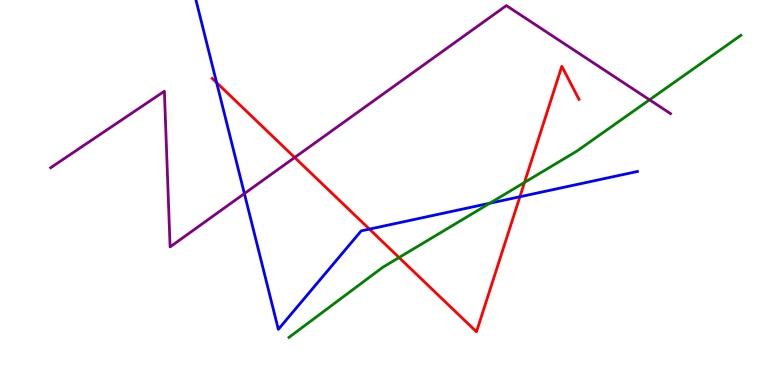[{'lines': ['blue', 'red'], 'intersections': [{'x': 2.8, 'y': 7.85}, {'x': 4.77, 'y': 4.05}, {'x': 6.71, 'y': 4.89}]}, {'lines': ['green', 'red'], 'intersections': [{'x': 5.15, 'y': 3.31}, {'x': 6.77, 'y': 5.26}]}, {'lines': ['purple', 'red'], 'intersections': [{'x': 3.8, 'y': 5.91}]}, {'lines': ['blue', 'green'], 'intersections': [{'x': 6.32, 'y': 4.72}]}, {'lines': ['blue', 'purple'], 'intersections': [{'x': 3.15, 'y': 4.97}]}, {'lines': ['green', 'purple'], 'intersections': [{'x': 8.38, 'y': 7.41}]}]